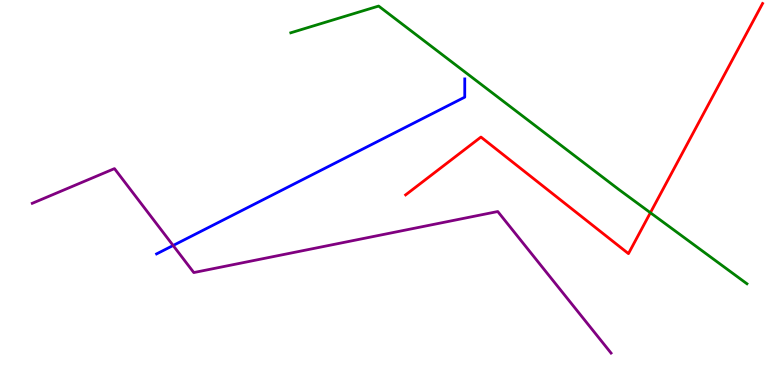[{'lines': ['blue', 'red'], 'intersections': []}, {'lines': ['green', 'red'], 'intersections': [{'x': 8.39, 'y': 4.47}]}, {'lines': ['purple', 'red'], 'intersections': []}, {'lines': ['blue', 'green'], 'intersections': []}, {'lines': ['blue', 'purple'], 'intersections': [{'x': 2.23, 'y': 3.62}]}, {'lines': ['green', 'purple'], 'intersections': []}]